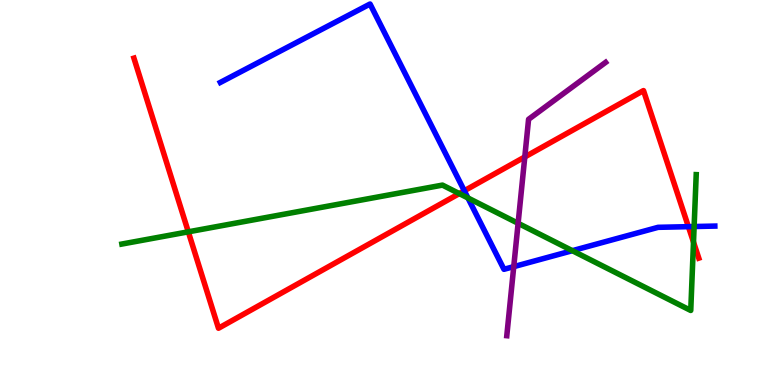[{'lines': ['blue', 'red'], 'intersections': [{'x': 5.99, 'y': 5.04}, {'x': 8.88, 'y': 4.11}]}, {'lines': ['green', 'red'], 'intersections': [{'x': 2.43, 'y': 3.98}, {'x': 5.93, 'y': 4.97}, {'x': 8.95, 'y': 3.71}]}, {'lines': ['purple', 'red'], 'intersections': [{'x': 6.77, 'y': 5.92}]}, {'lines': ['blue', 'green'], 'intersections': [{'x': 6.04, 'y': 4.86}, {'x': 7.39, 'y': 3.49}, {'x': 8.96, 'y': 4.12}]}, {'lines': ['blue', 'purple'], 'intersections': [{'x': 6.63, 'y': 3.07}]}, {'lines': ['green', 'purple'], 'intersections': [{'x': 6.69, 'y': 4.2}]}]